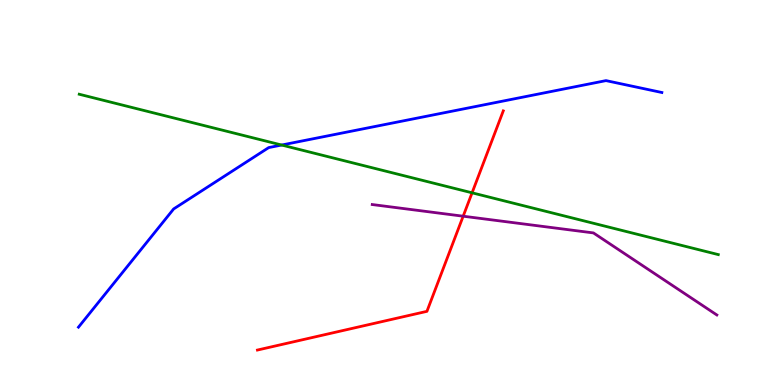[{'lines': ['blue', 'red'], 'intersections': []}, {'lines': ['green', 'red'], 'intersections': [{'x': 6.09, 'y': 4.99}]}, {'lines': ['purple', 'red'], 'intersections': [{'x': 5.98, 'y': 4.38}]}, {'lines': ['blue', 'green'], 'intersections': [{'x': 3.63, 'y': 6.23}]}, {'lines': ['blue', 'purple'], 'intersections': []}, {'lines': ['green', 'purple'], 'intersections': []}]